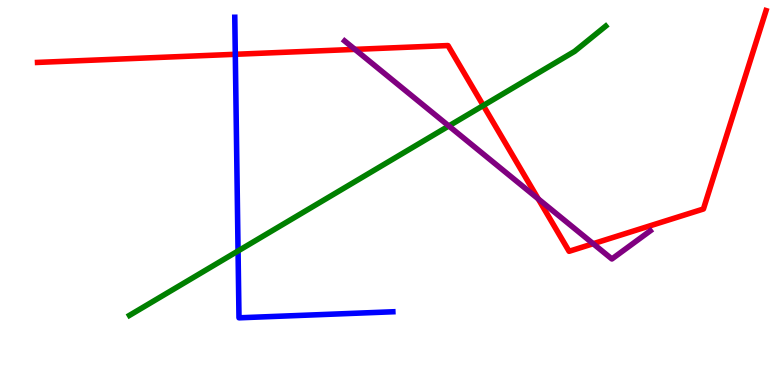[{'lines': ['blue', 'red'], 'intersections': [{'x': 3.04, 'y': 8.59}]}, {'lines': ['green', 'red'], 'intersections': [{'x': 6.24, 'y': 7.26}]}, {'lines': ['purple', 'red'], 'intersections': [{'x': 4.58, 'y': 8.72}, {'x': 6.95, 'y': 4.83}, {'x': 7.65, 'y': 3.67}]}, {'lines': ['blue', 'green'], 'intersections': [{'x': 3.07, 'y': 3.48}]}, {'lines': ['blue', 'purple'], 'intersections': []}, {'lines': ['green', 'purple'], 'intersections': [{'x': 5.79, 'y': 6.73}]}]